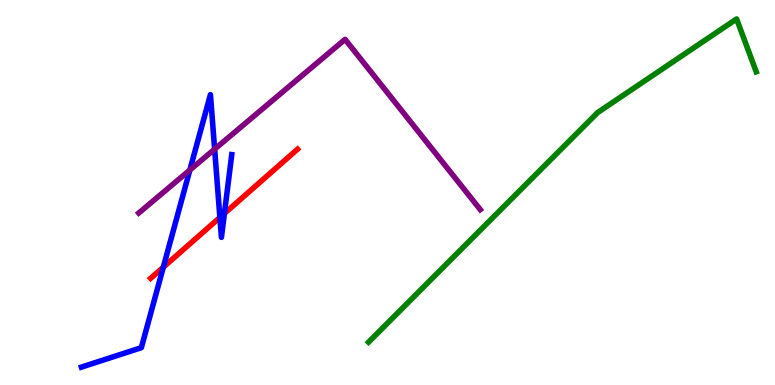[{'lines': ['blue', 'red'], 'intersections': [{'x': 2.11, 'y': 3.06}, {'x': 2.84, 'y': 4.35}, {'x': 2.9, 'y': 4.46}]}, {'lines': ['green', 'red'], 'intersections': []}, {'lines': ['purple', 'red'], 'intersections': []}, {'lines': ['blue', 'green'], 'intersections': []}, {'lines': ['blue', 'purple'], 'intersections': [{'x': 2.45, 'y': 5.58}, {'x': 2.77, 'y': 6.13}]}, {'lines': ['green', 'purple'], 'intersections': []}]